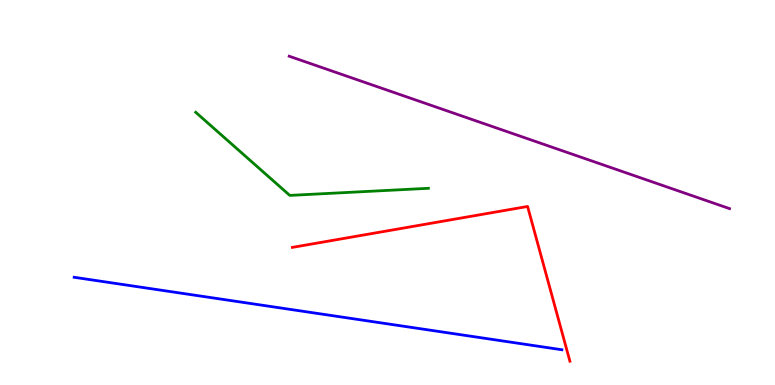[{'lines': ['blue', 'red'], 'intersections': []}, {'lines': ['green', 'red'], 'intersections': []}, {'lines': ['purple', 'red'], 'intersections': []}, {'lines': ['blue', 'green'], 'intersections': []}, {'lines': ['blue', 'purple'], 'intersections': []}, {'lines': ['green', 'purple'], 'intersections': []}]